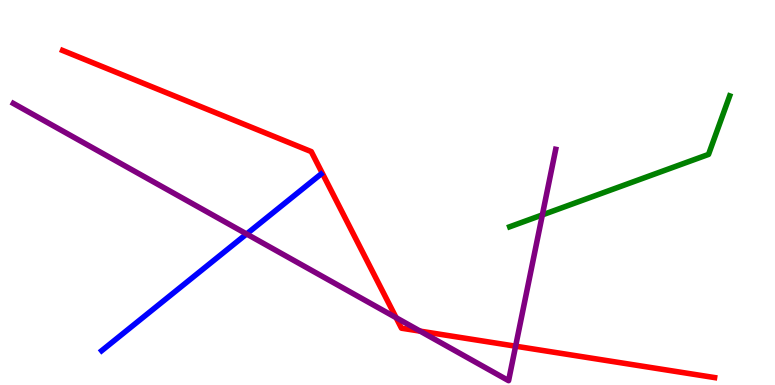[{'lines': ['blue', 'red'], 'intersections': []}, {'lines': ['green', 'red'], 'intersections': []}, {'lines': ['purple', 'red'], 'intersections': [{'x': 5.11, 'y': 1.75}, {'x': 5.42, 'y': 1.4}, {'x': 6.65, 'y': 1.01}]}, {'lines': ['blue', 'green'], 'intersections': []}, {'lines': ['blue', 'purple'], 'intersections': [{'x': 3.18, 'y': 3.92}]}, {'lines': ['green', 'purple'], 'intersections': [{'x': 7.0, 'y': 4.42}]}]